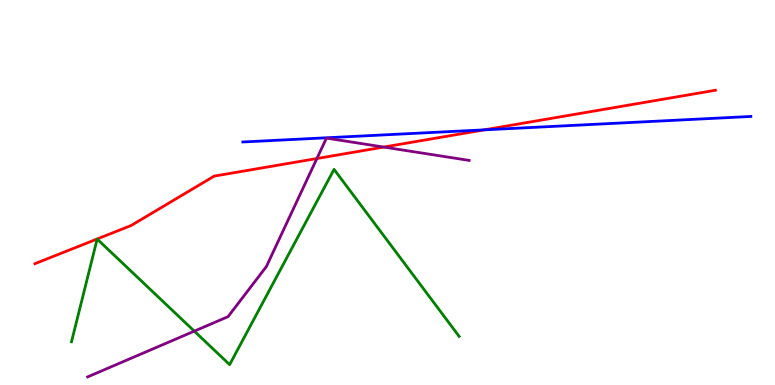[{'lines': ['blue', 'red'], 'intersections': [{'x': 6.25, 'y': 6.63}]}, {'lines': ['green', 'red'], 'intersections': []}, {'lines': ['purple', 'red'], 'intersections': [{'x': 4.09, 'y': 5.88}, {'x': 4.95, 'y': 6.18}]}, {'lines': ['blue', 'green'], 'intersections': []}, {'lines': ['blue', 'purple'], 'intersections': []}, {'lines': ['green', 'purple'], 'intersections': [{'x': 2.51, 'y': 1.4}]}]